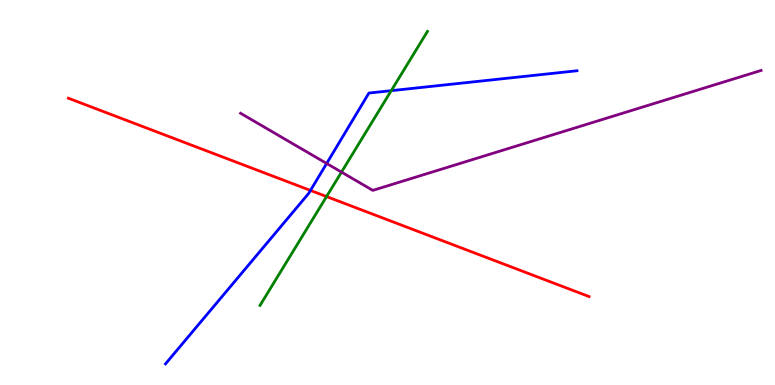[{'lines': ['blue', 'red'], 'intersections': [{'x': 4.01, 'y': 5.05}]}, {'lines': ['green', 'red'], 'intersections': [{'x': 4.21, 'y': 4.89}]}, {'lines': ['purple', 'red'], 'intersections': []}, {'lines': ['blue', 'green'], 'intersections': [{'x': 5.05, 'y': 7.65}]}, {'lines': ['blue', 'purple'], 'intersections': [{'x': 4.21, 'y': 5.75}]}, {'lines': ['green', 'purple'], 'intersections': [{'x': 4.41, 'y': 5.53}]}]